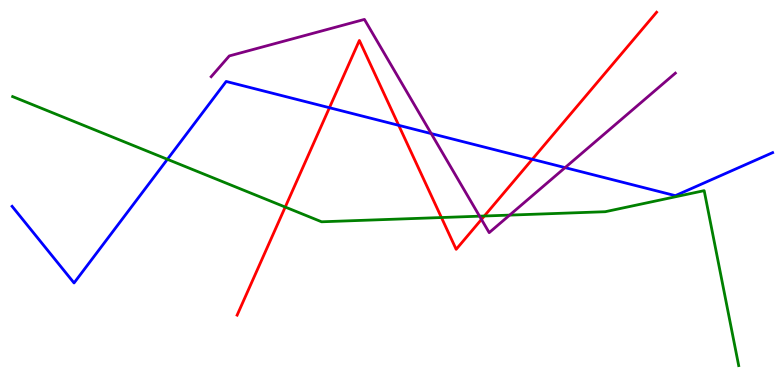[{'lines': ['blue', 'red'], 'intersections': [{'x': 4.25, 'y': 7.2}, {'x': 5.14, 'y': 6.75}, {'x': 6.87, 'y': 5.86}]}, {'lines': ['green', 'red'], 'intersections': [{'x': 3.68, 'y': 4.62}, {'x': 5.7, 'y': 4.35}, {'x': 6.25, 'y': 4.39}]}, {'lines': ['purple', 'red'], 'intersections': [{'x': 6.21, 'y': 4.3}]}, {'lines': ['blue', 'green'], 'intersections': [{'x': 2.16, 'y': 5.86}]}, {'lines': ['blue', 'purple'], 'intersections': [{'x': 5.56, 'y': 6.53}, {'x': 7.29, 'y': 5.65}]}, {'lines': ['green', 'purple'], 'intersections': [{'x': 6.19, 'y': 4.38}, {'x': 6.58, 'y': 4.41}]}]